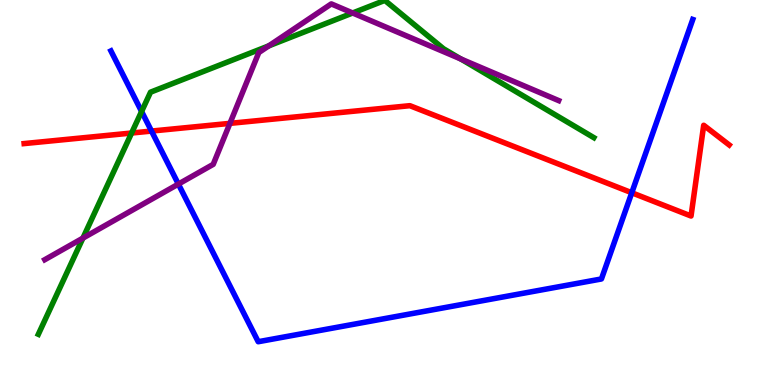[{'lines': ['blue', 'red'], 'intersections': [{'x': 1.96, 'y': 6.6}, {'x': 8.15, 'y': 4.99}]}, {'lines': ['green', 'red'], 'intersections': [{'x': 1.7, 'y': 6.54}]}, {'lines': ['purple', 'red'], 'intersections': [{'x': 2.97, 'y': 6.8}]}, {'lines': ['blue', 'green'], 'intersections': [{'x': 1.83, 'y': 7.1}]}, {'lines': ['blue', 'purple'], 'intersections': [{'x': 2.3, 'y': 5.22}]}, {'lines': ['green', 'purple'], 'intersections': [{'x': 1.07, 'y': 3.82}, {'x': 3.47, 'y': 8.81}, {'x': 4.55, 'y': 9.66}, {'x': 5.95, 'y': 8.47}]}]